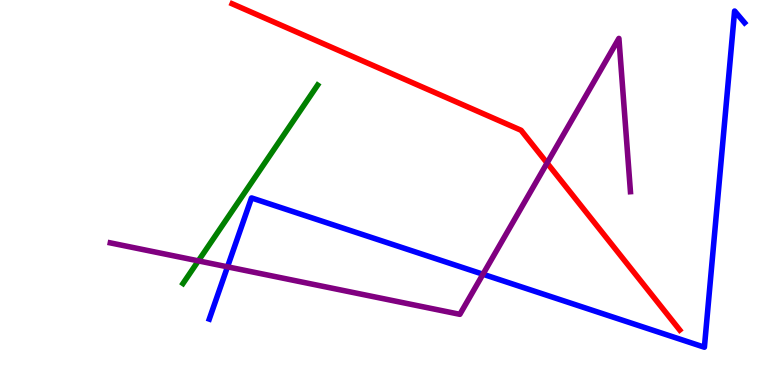[{'lines': ['blue', 'red'], 'intersections': []}, {'lines': ['green', 'red'], 'intersections': []}, {'lines': ['purple', 'red'], 'intersections': [{'x': 7.06, 'y': 5.77}]}, {'lines': ['blue', 'green'], 'intersections': []}, {'lines': ['blue', 'purple'], 'intersections': [{'x': 2.94, 'y': 3.07}, {'x': 6.23, 'y': 2.88}]}, {'lines': ['green', 'purple'], 'intersections': [{'x': 2.56, 'y': 3.22}]}]